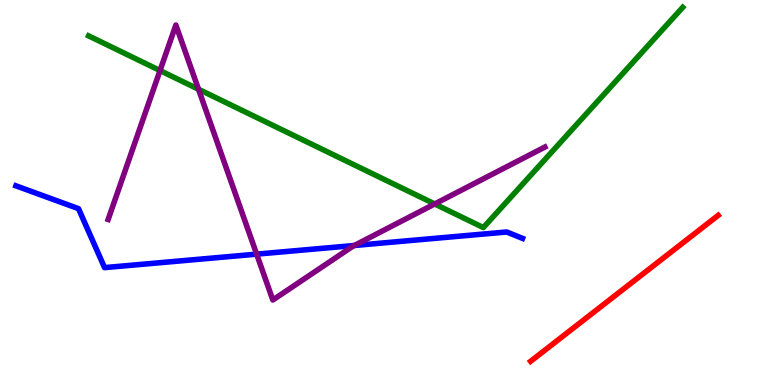[{'lines': ['blue', 'red'], 'intersections': []}, {'lines': ['green', 'red'], 'intersections': []}, {'lines': ['purple', 'red'], 'intersections': []}, {'lines': ['blue', 'green'], 'intersections': []}, {'lines': ['blue', 'purple'], 'intersections': [{'x': 3.31, 'y': 3.4}, {'x': 4.57, 'y': 3.62}]}, {'lines': ['green', 'purple'], 'intersections': [{'x': 2.06, 'y': 8.17}, {'x': 2.56, 'y': 7.68}, {'x': 5.61, 'y': 4.7}]}]